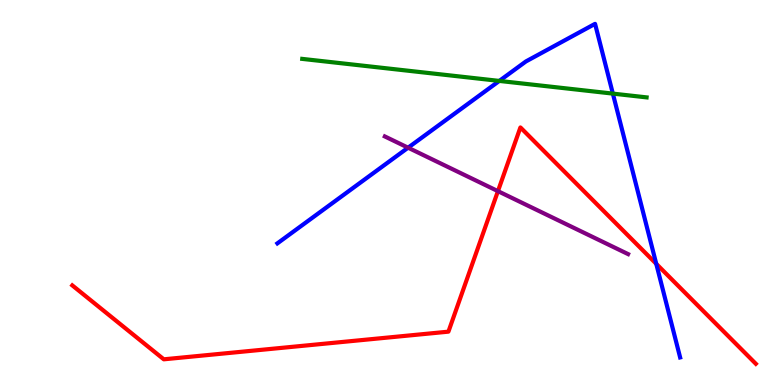[{'lines': ['blue', 'red'], 'intersections': [{'x': 8.47, 'y': 3.15}]}, {'lines': ['green', 'red'], 'intersections': []}, {'lines': ['purple', 'red'], 'intersections': [{'x': 6.43, 'y': 5.03}]}, {'lines': ['blue', 'green'], 'intersections': [{'x': 6.44, 'y': 7.9}, {'x': 7.91, 'y': 7.57}]}, {'lines': ['blue', 'purple'], 'intersections': [{'x': 5.27, 'y': 6.16}]}, {'lines': ['green', 'purple'], 'intersections': []}]